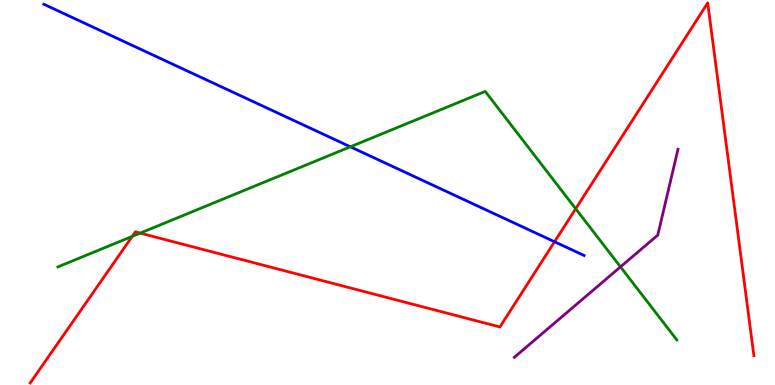[{'lines': ['blue', 'red'], 'intersections': [{'x': 7.16, 'y': 3.72}]}, {'lines': ['green', 'red'], 'intersections': [{'x': 1.71, 'y': 3.86}, {'x': 1.81, 'y': 3.95}, {'x': 7.43, 'y': 4.58}]}, {'lines': ['purple', 'red'], 'intersections': []}, {'lines': ['blue', 'green'], 'intersections': [{'x': 4.52, 'y': 6.19}]}, {'lines': ['blue', 'purple'], 'intersections': []}, {'lines': ['green', 'purple'], 'intersections': [{'x': 8.01, 'y': 3.07}]}]